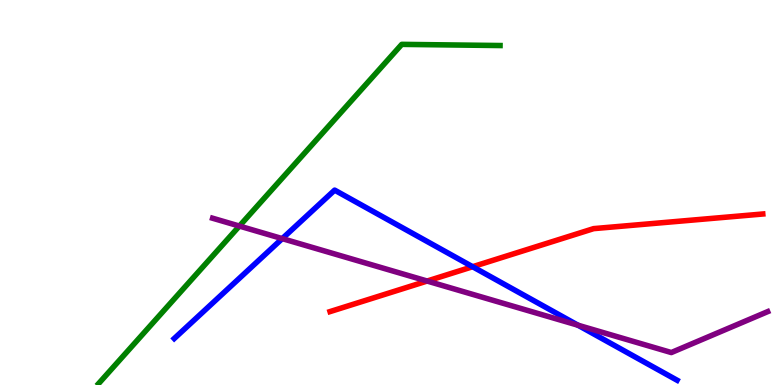[{'lines': ['blue', 'red'], 'intersections': [{'x': 6.1, 'y': 3.07}]}, {'lines': ['green', 'red'], 'intersections': []}, {'lines': ['purple', 'red'], 'intersections': [{'x': 5.51, 'y': 2.7}]}, {'lines': ['blue', 'green'], 'intersections': []}, {'lines': ['blue', 'purple'], 'intersections': [{'x': 3.64, 'y': 3.8}, {'x': 7.46, 'y': 1.55}]}, {'lines': ['green', 'purple'], 'intersections': [{'x': 3.09, 'y': 4.13}]}]